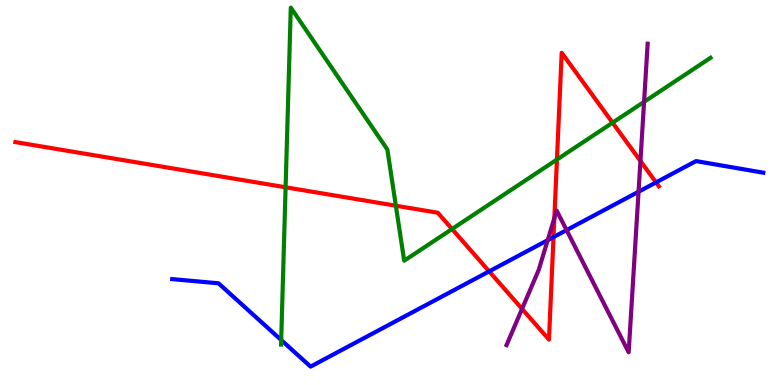[{'lines': ['blue', 'red'], 'intersections': [{'x': 6.31, 'y': 2.95}, {'x': 7.14, 'y': 3.84}, {'x': 8.46, 'y': 5.26}]}, {'lines': ['green', 'red'], 'intersections': [{'x': 3.69, 'y': 5.14}, {'x': 5.11, 'y': 4.66}, {'x': 5.83, 'y': 4.05}, {'x': 7.19, 'y': 5.86}, {'x': 7.9, 'y': 6.81}]}, {'lines': ['purple', 'red'], 'intersections': [{'x': 6.74, 'y': 1.98}, {'x': 7.15, 'y': 4.33}, {'x': 8.26, 'y': 5.82}]}, {'lines': ['blue', 'green'], 'intersections': [{'x': 3.63, 'y': 1.17}]}, {'lines': ['blue', 'purple'], 'intersections': [{'x': 7.07, 'y': 3.76}, {'x': 7.31, 'y': 4.02}, {'x': 8.24, 'y': 5.02}]}, {'lines': ['green', 'purple'], 'intersections': [{'x': 8.31, 'y': 7.35}]}]